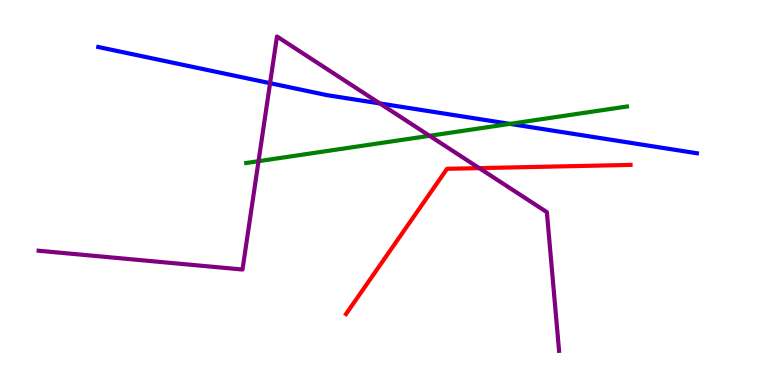[{'lines': ['blue', 'red'], 'intersections': []}, {'lines': ['green', 'red'], 'intersections': []}, {'lines': ['purple', 'red'], 'intersections': [{'x': 6.18, 'y': 5.63}]}, {'lines': ['blue', 'green'], 'intersections': [{'x': 6.58, 'y': 6.78}]}, {'lines': ['blue', 'purple'], 'intersections': [{'x': 3.48, 'y': 7.84}, {'x': 4.9, 'y': 7.31}]}, {'lines': ['green', 'purple'], 'intersections': [{'x': 3.34, 'y': 5.81}, {'x': 5.54, 'y': 6.47}]}]